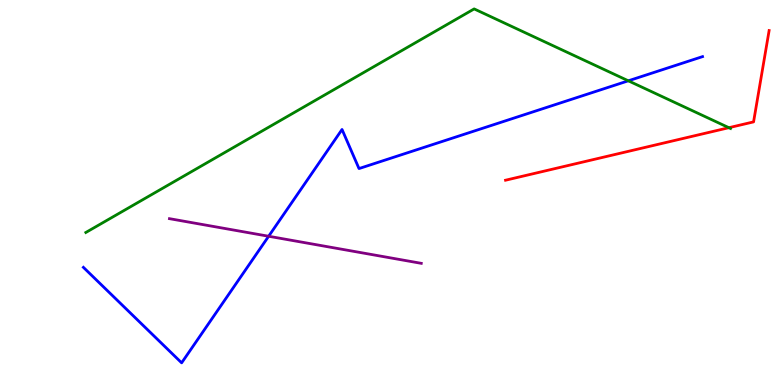[{'lines': ['blue', 'red'], 'intersections': []}, {'lines': ['green', 'red'], 'intersections': [{'x': 9.41, 'y': 6.68}]}, {'lines': ['purple', 'red'], 'intersections': []}, {'lines': ['blue', 'green'], 'intersections': [{'x': 8.11, 'y': 7.9}]}, {'lines': ['blue', 'purple'], 'intersections': [{'x': 3.47, 'y': 3.86}]}, {'lines': ['green', 'purple'], 'intersections': []}]